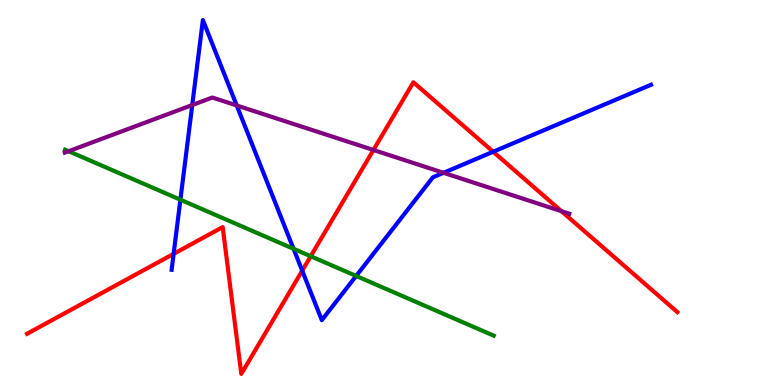[{'lines': ['blue', 'red'], 'intersections': [{'x': 2.24, 'y': 3.41}, {'x': 3.9, 'y': 2.97}, {'x': 6.36, 'y': 6.06}]}, {'lines': ['green', 'red'], 'intersections': [{'x': 4.01, 'y': 3.34}]}, {'lines': ['purple', 'red'], 'intersections': [{'x': 4.82, 'y': 6.1}, {'x': 7.25, 'y': 4.51}]}, {'lines': ['blue', 'green'], 'intersections': [{'x': 2.33, 'y': 4.81}, {'x': 3.79, 'y': 3.54}, {'x': 4.6, 'y': 2.83}]}, {'lines': ['blue', 'purple'], 'intersections': [{'x': 2.48, 'y': 7.27}, {'x': 3.05, 'y': 7.26}, {'x': 5.72, 'y': 5.51}]}, {'lines': ['green', 'purple'], 'intersections': [{'x': 0.885, 'y': 6.07}]}]